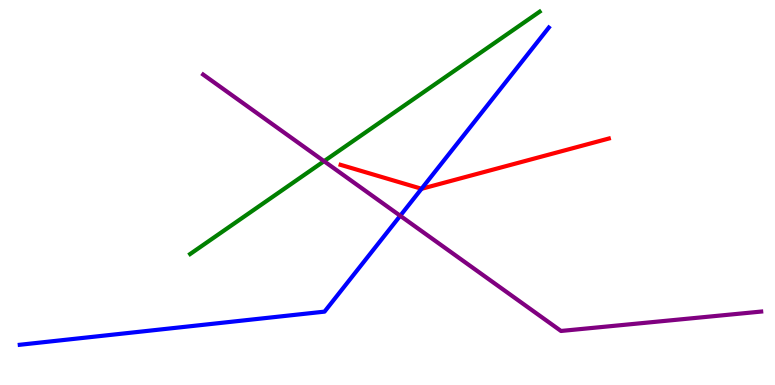[{'lines': ['blue', 'red'], 'intersections': [{'x': 5.44, 'y': 5.1}]}, {'lines': ['green', 'red'], 'intersections': []}, {'lines': ['purple', 'red'], 'intersections': []}, {'lines': ['blue', 'green'], 'intersections': []}, {'lines': ['blue', 'purple'], 'intersections': [{'x': 5.16, 'y': 4.4}]}, {'lines': ['green', 'purple'], 'intersections': [{'x': 4.18, 'y': 5.81}]}]